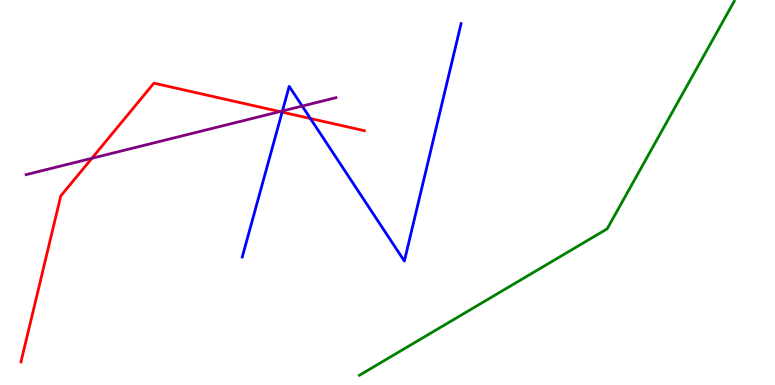[{'lines': ['blue', 'red'], 'intersections': [{'x': 3.64, 'y': 7.09}, {'x': 4.01, 'y': 6.92}]}, {'lines': ['green', 'red'], 'intersections': []}, {'lines': ['purple', 'red'], 'intersections': [{'x': 1.19, 'y': 5.89}, {'x': 3.61, 'y': 7.1}]}, {'lines': ['blue', 'green'], 'intersections': []}, {'lines': ['blue', 'purple'], 'intersections': [{'x': 3.64, 'y': 7.12}, {'x': 3.9, 'y': 7.25}]}, {'lines': ['green', 'purple'], 'intersections': []}]